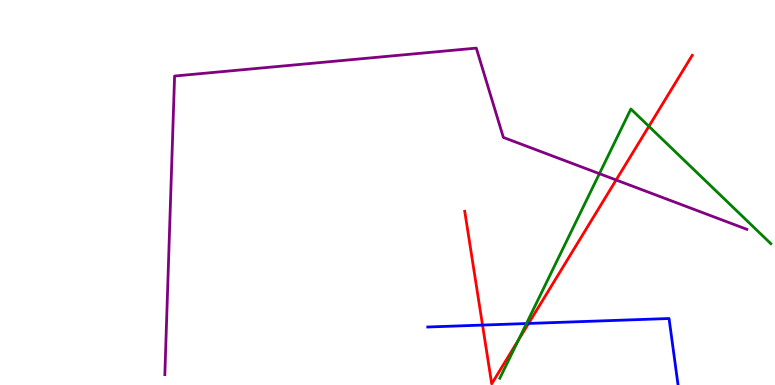[{'lines': ['blue', 'red'], 'intersections': [{'x': 6.23, 'y': 1.56}, {'x': 6.82, 'y': 1.6}]}, {'lines': ['green', 'red'], 'intersections': [{'x': 6.69, 'y': 1.17}, {'x': 8.37, 'y': 6.72}]}, {'lines': ['purple', 'red'], 'intersections': [{'x': 7.95, 'y': 5.33}]}, {'lines': ['blue', 'green'], 'intersections': [{'x': 6.79, 'y': 1.6}]}, {'lines': ['blue', 'purple'], 'intersections': []}, {'lines': ['green', 'purple'], 'intersections': [{'x': 7.73, 'y': 5.49}]}]